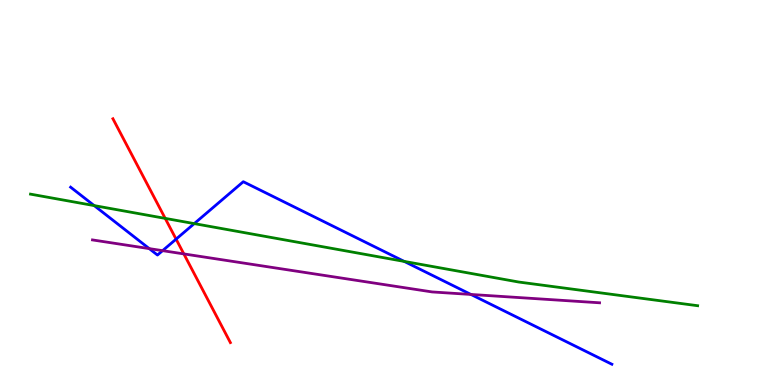[{'lines': ['blue', 'red'], 'intersections': [{'x': 2.27, 'y': 3.79}]}, {'lines': ['green', 'red'], 'intersections': [{'x': 2.13, 'y': 4.33}]}, {'lines': ['purple', 'red'], 'intersections': [{'x': 2.37, 'y': 3.4}]}, {'lines': ['blue', 'green'], 'intersections': [{'x': 1.22, 'y': 4.66}, {'x': 2.51, 'y': 4.19}, {'x': 5.22, 'y': 3.21}]}, {'lines': ['blue', 'purple'], 'intersections': [{'x': 1.93, 'y': 3.54}, {'x': 2.1, 'y': 3.49}, {'x': 6.08, 'y': 2.35}]}, {'lines': ['green', 'purple'], 'intersections': []}]